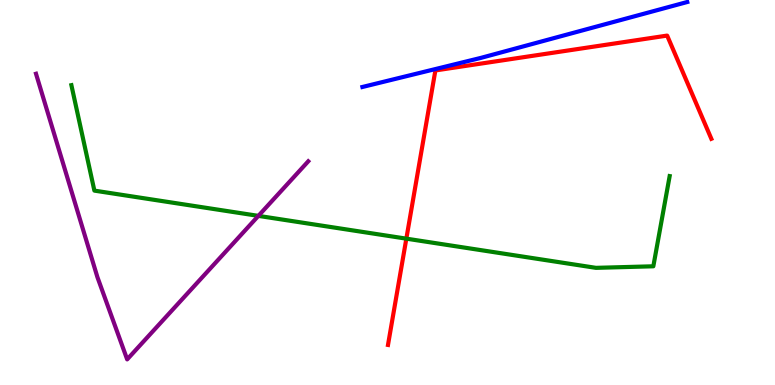[{'lines': ['blue', 'red'], 'intersections': []}, {'lines': ['green', 'red'], 'intersections': [{'x': 5.24, 'y': 3.8}]}, {'lines': ['purple', 'red'], 'intersections': []}, {'lines': ['blue', 'green'], 'intersections': []}, {'lines': ['blue', 'purple'], 'intersections': []}, {'lines': ['green', 'purple'], 'intersections': [{'x': 3.33, 'y': 4.39}]}]